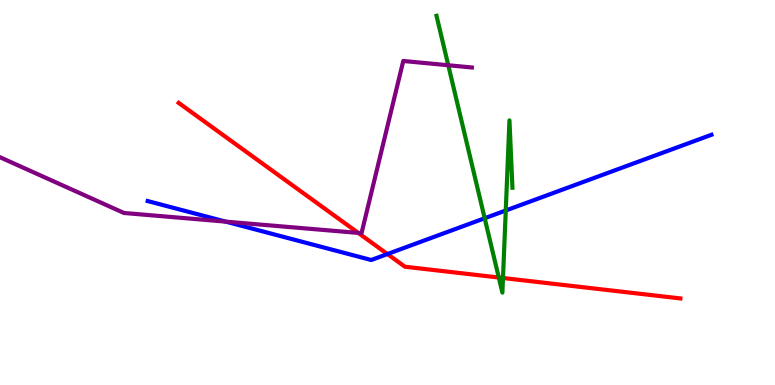[{'lines': ['blue', 'red'], 'intersections': [{'x': 5.0, 'y': 3.4}]}, {'lines': ['green', 'red'], 'intersections': [{'x': 6.44, 'y': 2.79}, {'x': 6.49, 'y': 2.78}]}, {'lines': ['purple', 'red'], 'intersections': [{'x': 4.62, 'y': 3.95}]}, {'lines': ['blue', 'green'], 'intersections': [{'x': 6.25, 'y': 4.33}, {'x': 6.53, 'y': 4.53}]}, {'lines': ['blue', 'purple'], 'intersections': [{'x': 2.91, 'y': 4.24}]}, {'lines': ['green', 'purple'], 'intersections': [{'x': 5.78, 'y': 8.31}]}]